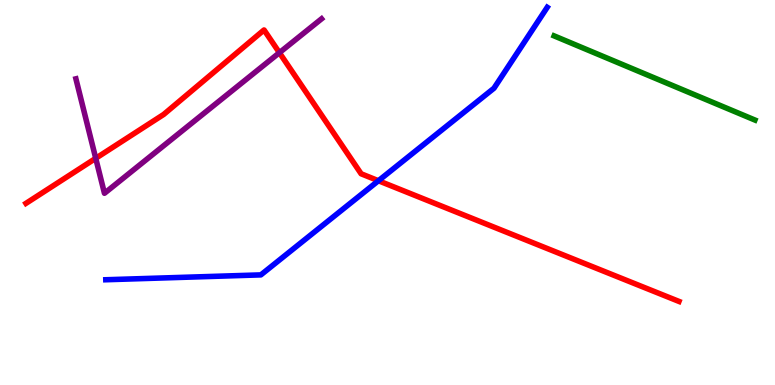[{'lines': ['blue', 'red'], 'intersections': [{'x': 4.88, 'y': 5.31}]}, {'lines': ['green', 'red'], 'intersections': []}, {'lines': ['purple', 'red'], 'intersections': [{'x': 1.24, 'y': 5.89}, {'x': 3.61, 'y': 8.63}]}, {'lines': ['blue', 'green'], 'intersections': []}, {'lines': ['blue', 'purple'], 'intersections': []}, {'lines': ['green', 'purple'], 'intersections': []}]